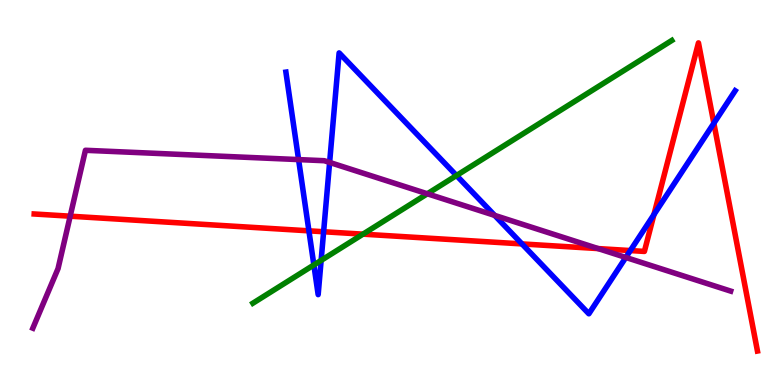[{'lines': ['blue', 'red'], 'intersections': [{'x': 3.99, 'y': 4.0}, {'x': 4.18, 'y': 3.98}, {'x': 6.74, 'y': 3.66}, {'x': 8.13, 'y': 3.49}, {'x': 8.44, 'y': 4.43}, {'x': 9.21, 'y': 6.8}]}, {'lines': ['green', 'red'], 'intersections': [{'x': 4.68, 'y': 3.92}]}, {'lines': ['purple', 'red'], 'intersections': [{'x': 0.906, 'y': 4.38}, {'x': 7.72, 'y': 3.54}]}, {'lines': ['blue', 'green'], 'intersections': [{'x': 4.05, 'y': 3.12}, {'x': 4.14, 'y': 3.24}, {'x': 5.89, 'y': 5.44}]}, {'lines': ['blue', 'purple'], 'intersections': [{'x': 3.85, 'y': 5.85}, {'x': 4.25, 'y': 5.78}, {'x': 6.38, 'y': 4.41}, {'x': 8.07, 'y': 3.31}]}, {'lines': ['green', 'purple'], 'intersections': [{'x': 5.51, 'y': 4.97}]}]